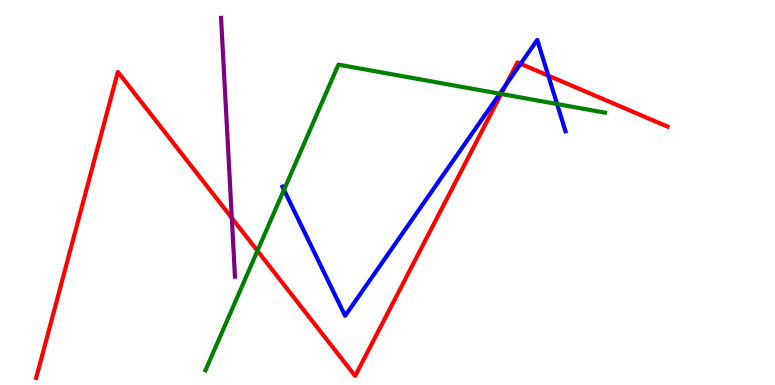[{'lines': ['blue', 'red'], 'intersections': [{'x': 6.52, 'y': 7.78}, {'x': 6.72, 'y': 8.34}, {'x': 7.08, 'y': 8.04}]}, {'lines': ['green', 'red'], 'intersections': [{'x': 3.32, 'y': 3.49}, {'x': 6.47, 'y': 7.56}]}, {'lines': ['purple', 'red'], 'intersections': [{'x': 2.99, 'y': 4.34}]}, {'lines': ['blue', 'green'], 'intersections': [{'x': 3.66, 'y': 5.07}, {'x': 6.45, 'y': 7.57}, {'x': 7.19, 'y': 7.3}]}, {'lines': ['blue', 'purple'], 'intersections': []}, {'lines': ['green', 'purple'], 'intersections': []}]